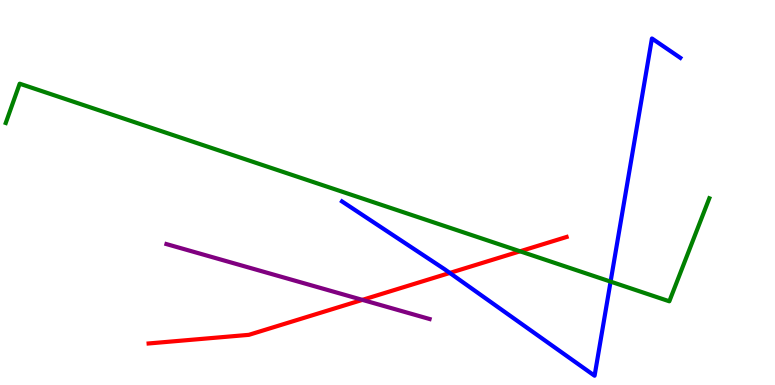[{'lines': ['blue', 'red'], 'intersections': [{'x': 5.8, 'y': 2.91}]}, {'lines': ['green', 'red'], 'intersections': [{'x': 6.71, 'y': 3.47}]}, {'lines': ['purple', 'red'], 'intersections': [{'x': 4.68, 'y': 2.21}]}, {'lines': ['blue', 'green'], 'intersections': [{'x': 7.88, 'y': 2.69}]}, {'lines': ['blue', 'purple'], 'intersections': []}, {'lines': ['green', 'purple'], 'intersections': []}]